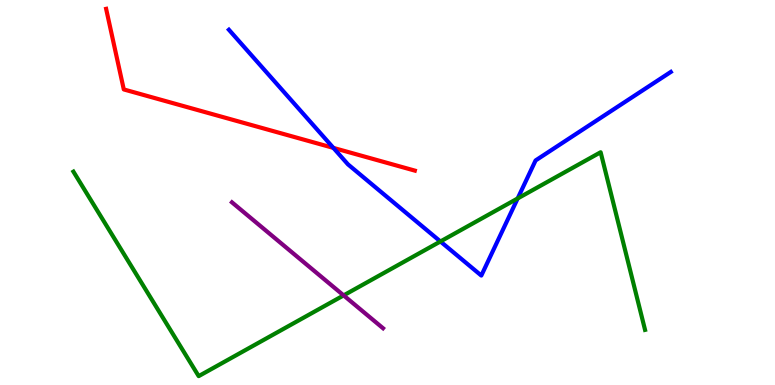[{'lines': ['blue', 'red'], 'intersections': [{'x': 4.3, 'y': 6.16}]}, {'lines': ['green', 'red'], 'intersections': []}, {'lines': ['purple', 'red'], 'intersections': []}, {'lines': ['blue', 'green'], 'intersections': [{'x': 5.68, 'y': 3.73}, {'x': 6.68, 'y': 4.85}]}, {'lines': ['blue', 'purple'], 'intersections': []}, {'lines': ['green', 'purple'], 'intersections': [{'x': 4.43, 'y': 2.33}]}]